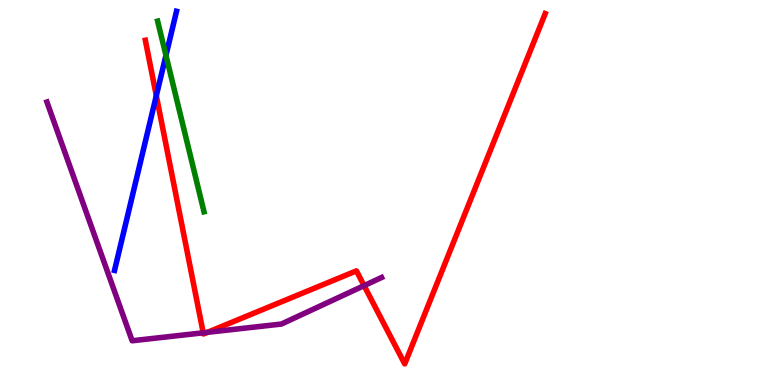[{'lines': ['blue', 'red'], 'intersections': [{'x': 2.02, 'y': 7.51}]}, {'lines': ['green', 'red'], 'intersections': []}, {'lines': ['purple', 'red'], 'intersections': [{'x': 2.62, 'y': 1.36}, {'x': 2.68, 'y': 1.37}, {'x': 4.7, 'y': 2.58}]}, {'lines': ['blue', 'green'], 'intersections': [{'x': 2.14, 'y': 8.56}]}, {'lines': ['blue', 'purple'], 'intersections': []}, {'lines': ['green', 'purple'], 'intersections': []}]